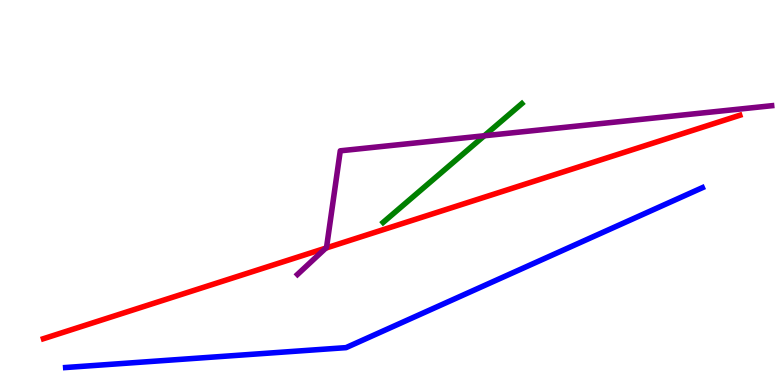[{'lines': ['blue', 'red'], 'intersections': []}, {'lines': ['green', 'red'], 'intersections': []}, {'lines': ['purple', 'red'], 'intersections': [{'x': 4.2, 'y': 3.56}]}, {'lines': ['blue', 'green'], 'intersections': []}, {'lines': ['blue', 'purple'], 'intersections': []}, {'lines': ['green', 'purple'], 'intersections': [{'x': 6.25, 'y': 6.47}]}]